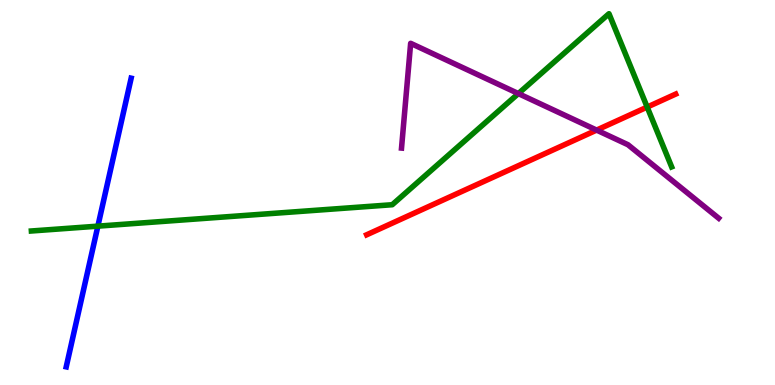[{'lines': ['blue', 'red'], 'intersections': []}, {'lines': ['green', 'red'], 'intersections': [{'x': 8.35, 'y': 7.22}]}, {'lines': ['purple', 'red'], 'intersections': [{'x': 7.7, 'y': 6.62}]}, {'lines': ['blue', 'green'], 'intersections': [{'x': 1.26, 'y': 4.13}]}, {'lines': ['blue', 'purple'], 'intersections': []}, {'lines': ['green', 'purple'], 'intersections': [{'x': 6.69, 'y': 7.57}]}]